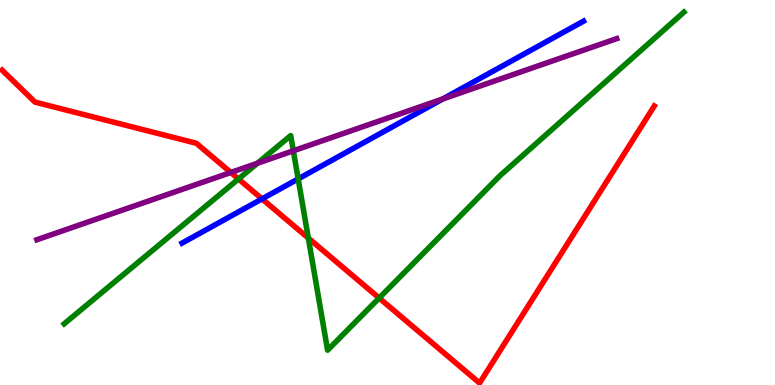[{'lines': ['blue', 'red'], 'intersections': [{'x': 3.38, 'y': 4.83}]}, {'lines': ['green', 'red'], 'intersections': [{'x': 3.08, 'y': 5.35}, {'x': 3.98, 'y': 3.82}, {'x': 4.89, 'y': 2.26}]}, {'lines': ['purple', 'red'], 'intersections': [{'x': 2.98, 'y': 5.52}]}, {'lines': ['blue', 'green'], 'intersections': [{'x': 3.85, 'y': 5.35}]}, {'lines': ['blue', 'purple'], 'intersections': [{'x': 5.71, 'y': 7.43}]}, {'lines': ['green', 'purple'], 'intersections': [{'x': 3.32, 'y': 5.76}, {'x': 3.79, 'y': 6.08}]}]